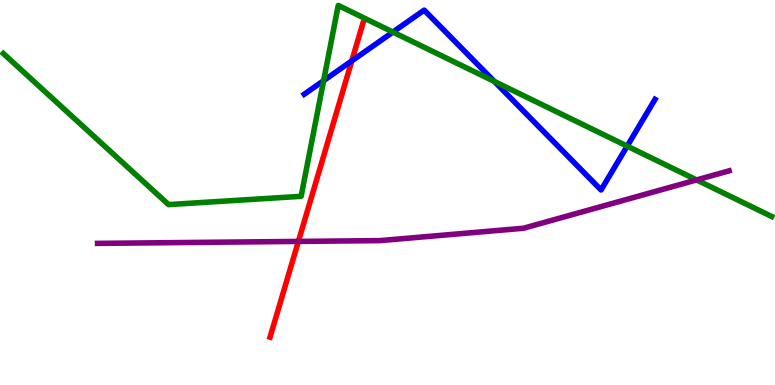[{'lines': ['blue', 'red'], 'intersections': [{'x': 4.54, 'y': 8.42}]}, {'lines': ['green', 'red'], 'intersections': []}, {'lines': ['purple', 'red'], 'intersections': [{'x': 3.85, 'y': 3.73}]}, {'lines': ['blue', 'green'], 'intersections': [{'x': 4.18, 'y': 7.91}, {'x': 5.07, 'y': 9.17}, {'x': 6.38, 'y': 7.88}, {'x': 8.09, 'y': 6.2}]}, {'lines': ['blue', 'purple'], 'intersections': []}, {'lines': ['green', 'purple'], 'intersections': [{'x': 8.99, 'y': 5.33}]}]